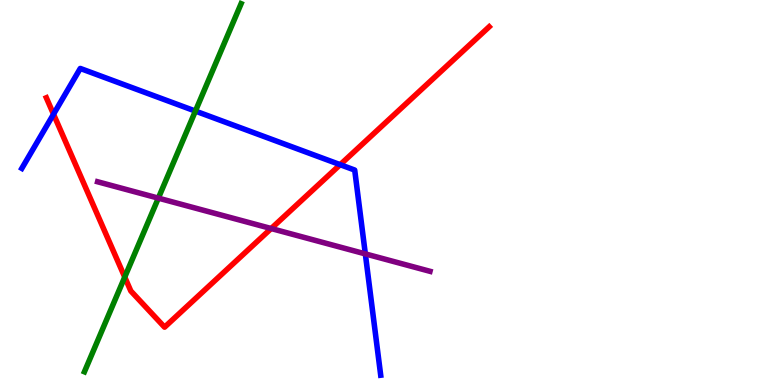[{'lines': ['blue', 'red'], 'intersections': [{'x': 0.691, 'y': 7.03}, {'x': 4.39, 'y': 5.72}]}, {'lines': ['green', 'red'], 'intersections': [{'x': 1.61, 'y': 2.8}]}, {'lines': ['purple', 'red'], 'intersections': [{'x': 3.5, 'y': 4.06}]}, {'lines': ['blue', 'green'], 'intersections': [{'x': 2.52, 'y': 7.11}]}, {'lines': ['blue', 'purple'], 'intersections': [{'x': 4.71, 'y': 3.41}]}, {'lines': ['green', 'purple'], 'intersections': [{'x': 2.04, 'y': 4.85}]}]